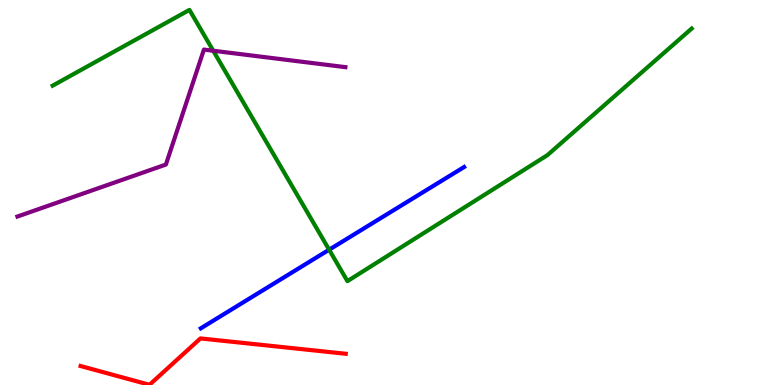[{'lines': ['blue', 'red'], 'intersections': []}, {'lines': ['green', 'red'], 'intersections': []}, {'lines': ['purple', 'red'], 'intersections': []}, {'lines': ['blue', 'green'], 'intersections': [{'x': 4.25, 'y': 3.51}]}, {'lines': ['blue', 'purple'], 'intersections': []}, {'lines': ['green', 'purple'], 'intersections': [{'x': 2.75, 'y': 8.68}]}]